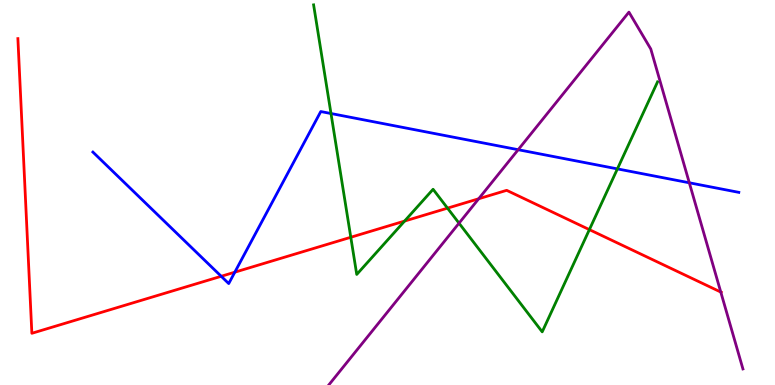[{'lines': ['blue', 'red'], 'intersections': [{'x': 2.85, 'y': 2.82}, {'x': 3.03, 'y': 2.93}]}, {'lines': ['green', 'red'], 'intersections': [{'x': 4.53, 'y': 3.84}, {'x': 5.22, 'y': 4.26}, {'x': 5.77, 'y': 4.59}, {'x': 7.6, 'y': 4.04}]}, {'lines': ['purple', 'red'], 'intersections': [{'x': 6.18, 'y': 4.84}, {'x': 9.3, 'y': 2.41}]}, {'lines': ['blue', 'green'], 'intersections': [{'x': 4.27, 'y': 7.05}, {'x': 7.97, 'y': 5.61}]}, {'lines': ['blue', 'purple'], 'intersections': [{'x': 6.69, 'y': 6.11}, {'x': 8.89, 'y': 5.25}]}, {'lines': ['green', 'purple'], 'intersections': [{'x': 5.92, 'y': 4.2}]}]